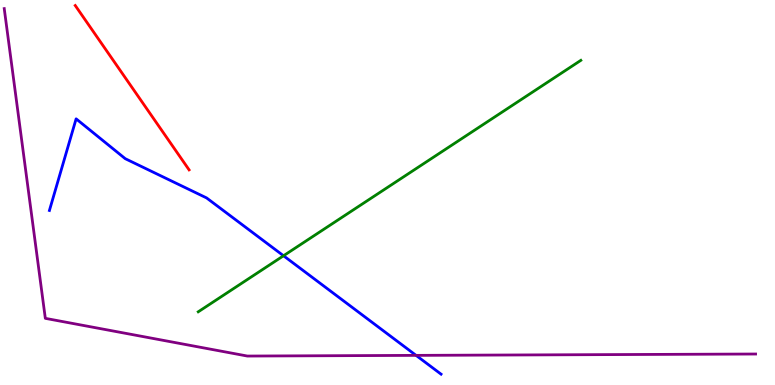[{'lines': ['blue', 'red'], 'intersections': []}, {'lines': ['green', 'red'], 'intersections': []}, {'lines': ['purple', 'red'], 'intersections': []}, {'lines': ['blue', 'green'], 'intersections': [{'x': 3.66, 'y': 3.36}]}, {'lines': ['blue', 'purple'], 'intersections': [{'x': 5.37, 'y': 0.77}]}, {'lines': ['green', 'purple'], 'intersections': []}]